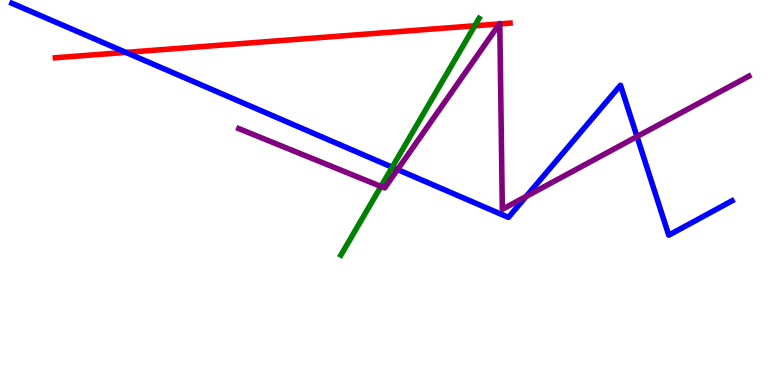[{'lines': ['blue', 'red'], 'intersections': [{'x': 1.62, 'y': 8.64}]}, {'lines': ['green', 'red'], 'intersections': [{'x': 6.13, 'y': 9.33}]}, {'lines': ['purple', 'red'], 'intersections': [{'x': 6.44, 'y': 9.38}, {'x': 6.45, 'y': 9.38}]}, {'lines': ['blue', 'green'], 'intersections': [{'x': 5.06, 'y': 5.66}]}, {'lines': ['blue', 'purple'], 'intersections': [{'x': 5.13, 'y': 5.6}, {'x': 6.79, 'y': 4.9}, {'x': 8.22, 'y': 6.45}]}, {'lines': ['green', 'purple'], 'intersections': [{'x': 4.92, 'y': 5.16}]}]